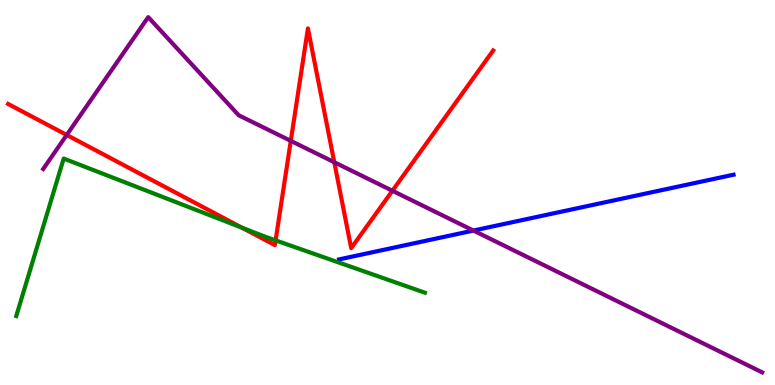[{'lines': ['blue', 'red'], 'intersections': []}, {'lines': ['green', 'red'], 'intersections': [{'x': 3.12, 'y': 4.08}, {'x': 3.56, 'y': 3.76}]}, {'lines': ['purple', 'red'], 'intersections': [{'x': 0.861, 'y': 6.49}, {'x': 3.75, 'y': 6.34}, {'x': 4.31, 'y': 5.79}, {'x': 5.06, 'y': 5.04}]}, {'lines': ['blue', 'green'], 'intersections': []}, {'lines': ['blue', 'purple'], 'intersections': [{'x': 6.11, 'y': 4.01}]}, {'lines': ['green', 'purple'], 'intersections': []}]